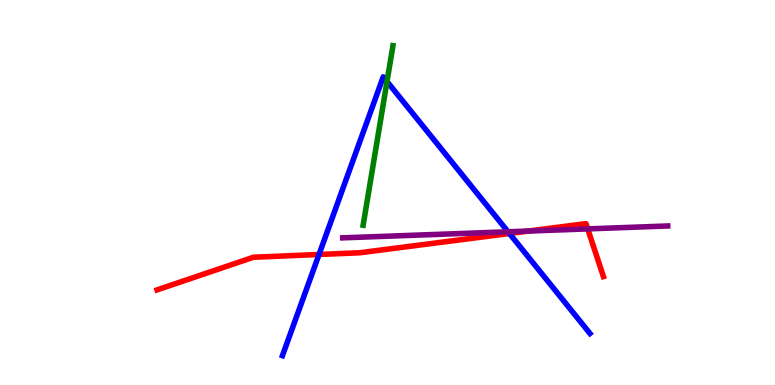[{'lines': ['blue', 'red'], 'intersections': [{'x': 4.12, 'y': 3.39}, {'x': 6.57, 'y': 3.94}]}, {'lines': ['green', 'red'], 'intersections': []}, {'lines': ['purple', 'red'], 'intersections': [{'x': 6.82, 'y': 4.0}, {'x': 7.58, 'y': 4.05}]}, {'lines': ['blue', 'green'], 'intersections': [{'x': 4.99, 'y': 7.88}]}, {'lines': ['blue', 'purple'], 'intersections': [{'x': 6.56, 'y': 3.98}]}, {'lines': ['green', 'purple'], 'intersections': []}]